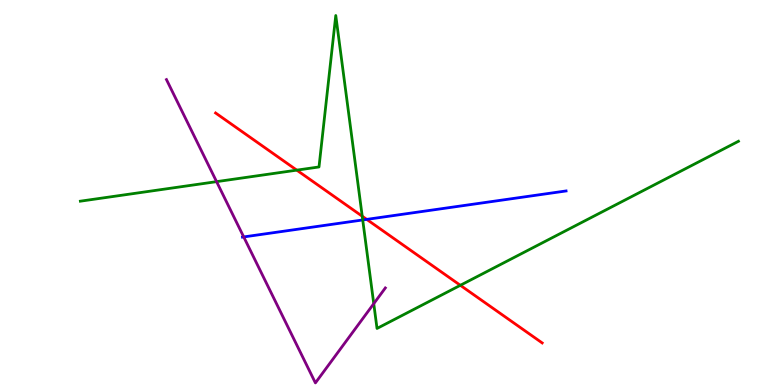[{'lines': ['blue', 'red'], 'intersections': [{'x': 4.73, 'y': 4.3}]}, {'lines': ['green', 'red'], 'intersections': [{'x': 3.83, 'y': 5.58}, {'x': 4.67, 'y': 4.38}, {'x': 5.94, 'y': 2.59}]}, {'lines': ['purple', 'red'], 'intersections': []}, {'lines': ['blue', 'green'], 'intersections': [{'x': 4.68, 'y': 4.29}]}, {'lines': ['blue', 'purple'], 'intersections': [{'x': 3.14, 'y': 3.85}]}, {'lines': ['green', 'purple'], 'intersections': [{'x': 2.79, 'y': 5.28}, {'x': 4.82, 'y': 2.11}]}]